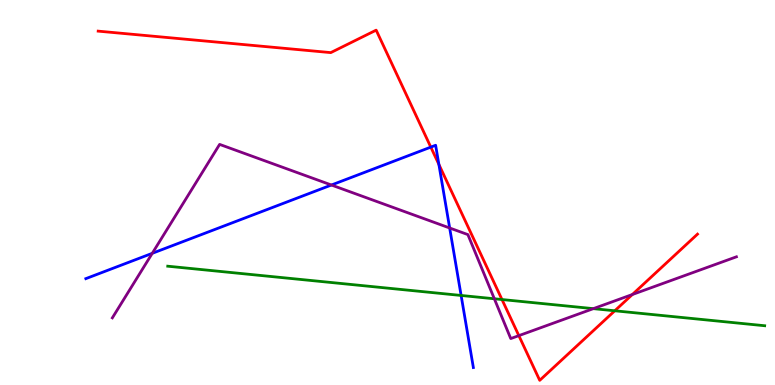[{'lines': ['blue', 'red'], 'intersections': [{'x': 5.56, 'y': 6.18}, {'x': 5.66, 'y': 5.73}]}, {'lines': ['green', 'red'], 'intersections': [{'x': 6.48, 'y': 2.22}, {'x': 7.93, 'y': 1.93}]}, {'lines': ['purple', 'red'], 'intersections': [{'x': 6.69, 'y': 1.28}, {'x': 8.16, 'y': 2.35}]}, {'lines': ['blue', 'green'], 'intersections': [{'x': 5.95, 'y': 2.33}]}, {'lines': ['blue', 'purple'], 'intersections': [{'x': 1.96, 'y': 3.42}, {'x': 4.28, 'y': 5.19}, {'x': 5.8, 'y': 4.08}]}, {'lines': ['green', 'purple'], 'intersections': [{'x': 6.38, 'y': 2.24}, {'x': 7.66, 'y': 1.98}]}]